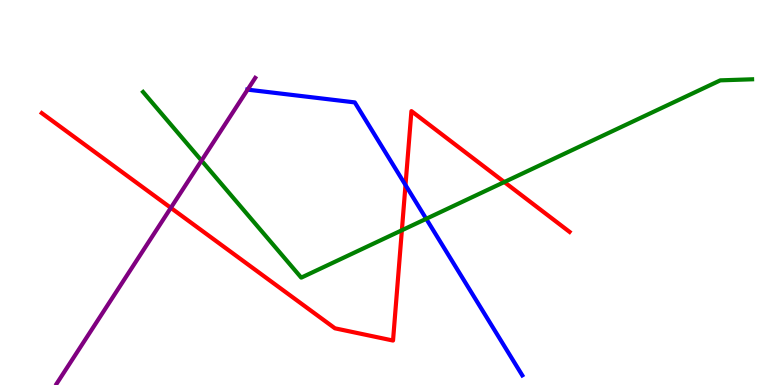[{'lines': ['blue', 'red'], 'intersections': [{'x': 5.23, 'y': 5.19}]}, {'lines': ['green', 'red'], 'intersections': [{'x': 5.19, 'y': 4.02}, {'x': 6.51, 'y': 5.27}]}, {'lines': ['purple', 'red'], 'intersections': [{'x': 2.2, 'y': 4.6}]}, {'lines': ['blue', 'green'], 'intersections': [{'x': 5.5, 'y': 4.32}]}, {'lines': ['blue', 'purple'], 'intersections': [{'x': 3.19, 'y': 7.67}]}, {'lines': ['green', 'purple'], 'intersections': [{'x': 2.6, 'y': 5.83}]}]